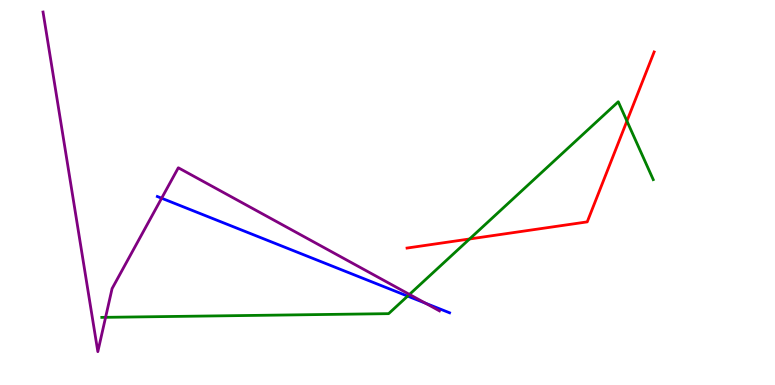[{'lines': ['blue', 'red'], 'intersections': []}, {'lines': ['green', 'red'], 'intersections': [{'x': 6.06, 'y': 3.79}, {'x': 8.09, 'y': 6.86}]}, {'lines': ['purple', 'red'], 'intersections': []}, {'lines': ['blue', 'green'], 'intersections': [{'x': 5.26, 'y': 2.31}]}, {'lines': ['blue', 'purple'], 'intersections': [{'x': 2.09, 'y': 4.85}, {'x': 5.49, 'y': 2.12}]}, {'lines': ['green', 'purple'], 'intersections': [{'x': 1.36, 'y': 1.76}, {'x': 5.28, 'y': 2.35}]}]